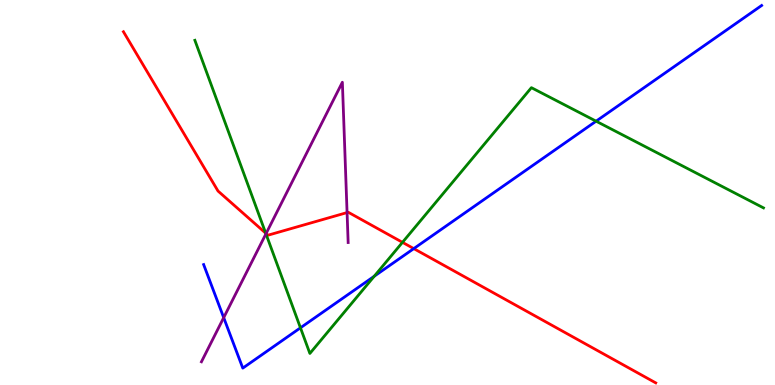[{'lines': ['blue', 'red'], 'intersections': [{'x': 5.34, 'y': 3.54}]}, {'lines': ['green', 'red'], 'intersections': [{'x': 3.43, 'y': 3.94}, {'x': 5.19, 'y': 3.71}]}, {'lines': ['purple', 'red'], 'intersections': [{'x': 3.43, 'y': 3.93}, {'x': 4.48, 'y': 4.48}]}, {'lines': ['blue', 'green'], 'intersections': [{'x': 3.88, 'y': 1.49}, {'x': 4.83, 'y': 2.82}, {'x': 7.69, 'y': 6.85}]}, {'lines': ['blue', 'purple'], 'intersections': [{'x': 2.89, 'y': 1.75}]}, {'lines': ['green', 'purple'], 'intersections': [{'x': 3.43, 'y': 3.93}]}]